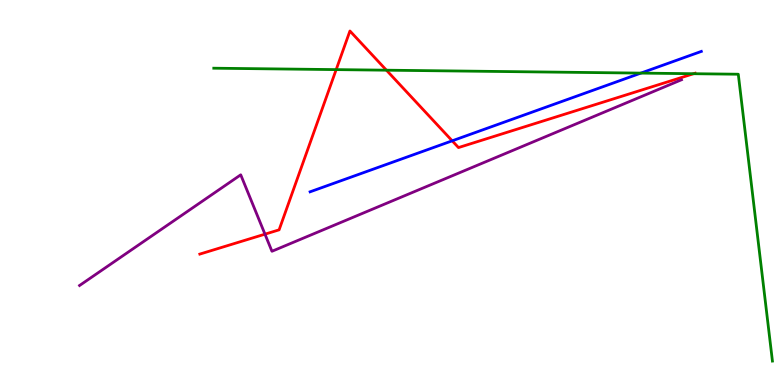[{'lines': ['blue', 'red'], 'intersections': [{'x': 5.83, 'y': 6.34}]}, {'lines': ['green', 'red'], 'intersections': [{'x': 4.34, 'y': 8.19}, {'x': 4.99, 'y': 8.18}, {'x': 8.95, 'y': 8.09}]}, {'lines': ['purple', 'red'], 'intersections': [{'x': 3.42, 'y': 3.92}]}, {'lines': ['blue', 'green'], 'intersections': [{'x': 8.27, 'y': 8.1}]}, {'lines': ['blue', 'purple'], 'intersections': []}, {'lines': ['green', 'purple'], 'intersections': []}]